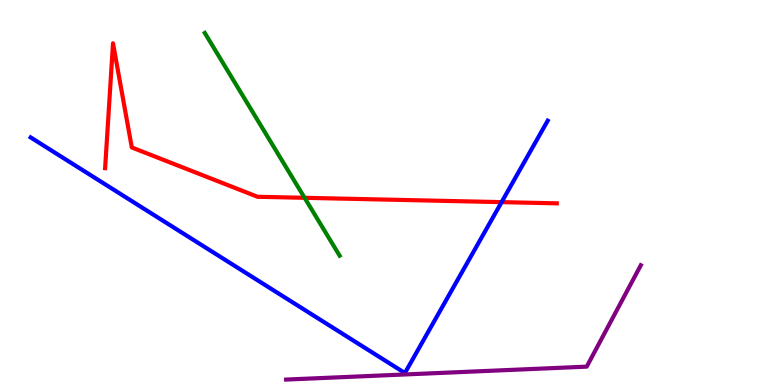[{'lines': ['blue', 'red'], 'intersections': [{'x': 6.47, 'y': 4.75}]}, {'lines': ['green', 'red'], 'intersections': [{'x': 3.93, 'y': 4.86}]}, {'lines': ['purple', 'red'], 'intersections': []}, {'lines': ['blue', 'green'], 'intersections': []}, {'lines': ['blue', 'purple'], 'intersections': []}, {'lines': ['green', 'purple'], 'intersections': []}]